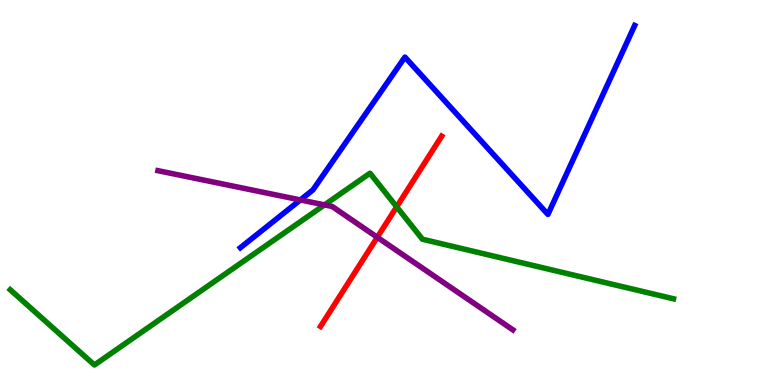[{'lines': ['blue', 'red'], 'intersections': []}, {'lines': ['green', 'red'], 'intersections': [{'x': 5.12, 'y': 4.63}]}, {'lines': ['purple', 'red'], 'intersections': [{'x': 4.87, 'y': 3.84}]}, {'lines': ['blue', 'green'], 'intersections': []}, {'lines': ['blue', 'purple'], 'intersections': [{'x': 3.88, 'y': 4.81}]}, {'lines': ['green', 'purple'], 'intersections': [{'x': 4.19, 'y': 4.68}]}]